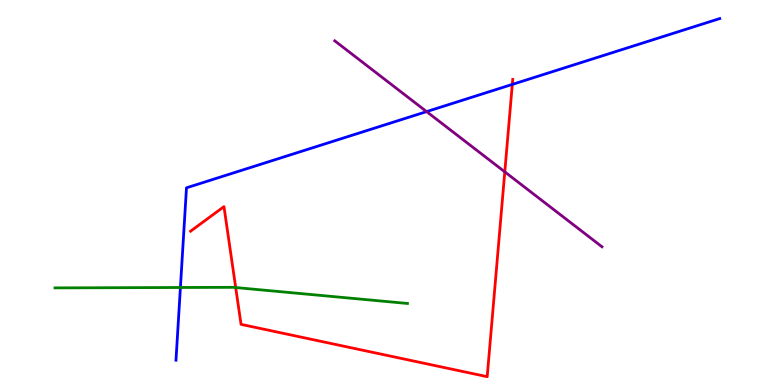[{'lines': ['blue', 'red'], 'intersections': [{'x': 6.61, 'y': 7.81}]}, {'lines': ['green', 'red'], 'intersections': [{'x': 3.04, 'y': 2.53}]}, {'lines': ['purple', 'red'], 'intersections': [{'x': 6.51, 'y': 5.54}]}, {'lines': ['blue', 'green'], 'intersections': [{'x': 2.33, 'y': 2.53}]}, {'lines': ['blue', 'purple'], 'intersections': [{'x': 5.5, 'y': 7.1}]}, {'lines': ['green', 'purple'], 'intersections': []}]